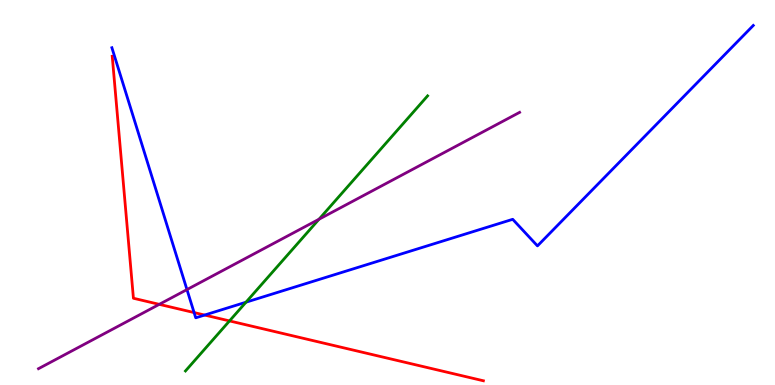[{'lines': ['blue', 'red'], 'intersections': [{'x': 2.5, 'y': 1.88}, {'x': 2.64, 'y': 1.82}]}, {'lines': ['green', 'red'], 'intersections': [{'x': 2.96, 'y': 1.66}]}, {'lines': ['purple', 'red'], 'intersections': [{'x': 2.05, 'y': 2.09}]}, {'lines': ['blue', 'green'], 'intersections': [{'x': 3.17, 'y': 2.15}]}, {'lines': ['blue', 'purple'], 'intersections': [{'x': 2.41, 'y': 2.48}]}, {'lines': ['green', 'purple'], 'intersections': [{'x': 4.12, 'y': 4.31}]}]